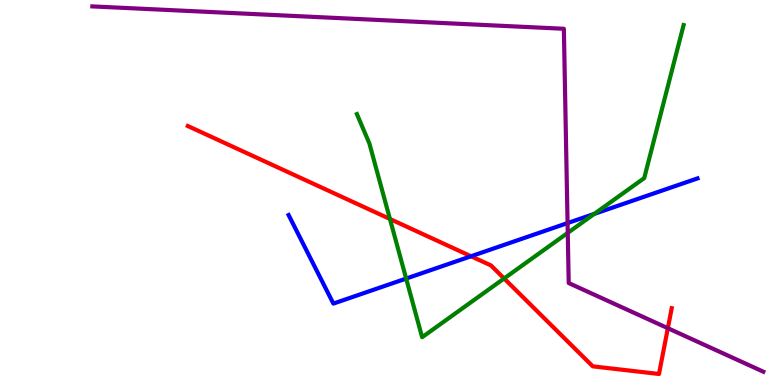[{'lines': ['blue', 'red'], 'intersections': [{'x': 6.08, 'y': 3.34}]}, {'lines': ['green', 'red'], 'intersections': [{'x': 5.03, 'y': 4.31}, {'x': 6.5, 'y': 2.77}]}, {'lines': ['purple', 'red'], 'intersections': [{'x': 8.62, 'y': 1.48}]}, {'lines': ['blue', 'green'], 'intersections': [{'x': 5.24, 'y': 2.76}, {'x': 7.67, 'y': 4.44}]}, {'lines': ['blue', 'purple'], 'intersections': [{'x': 7.32, 'y': 4.21}]}, {'lines': ['green', 'purple'], 'intersections': [{'x': 7.33, 'y': 3.95}]}]